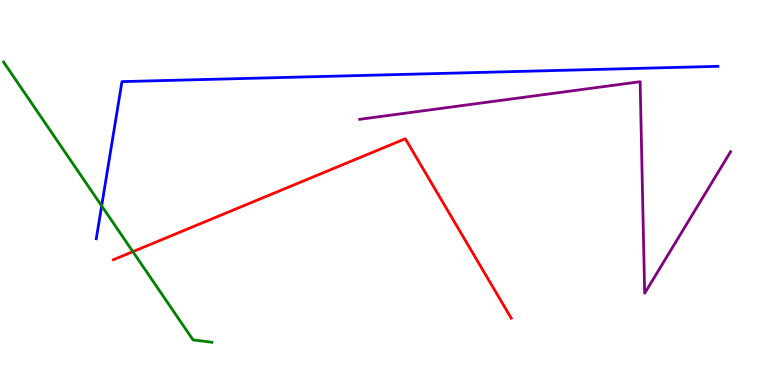[{'lines': ['blue', 'red'], 'intersections': []}, {'lines': ['green', 'red'], 'intersections': [{'x': 1.71, 'y': 3.46}]}, {'lines': ['purple', 'red'], 'intersections': []}, {'lines': ['blue', 'green'], 'intersections': [{'x': 1.31, 'y': 4.65}]}, {'lines': ['blue', 'purple'], 'intersections': []}, {'lines': ['green', 'purple'], 'intersections': []}]